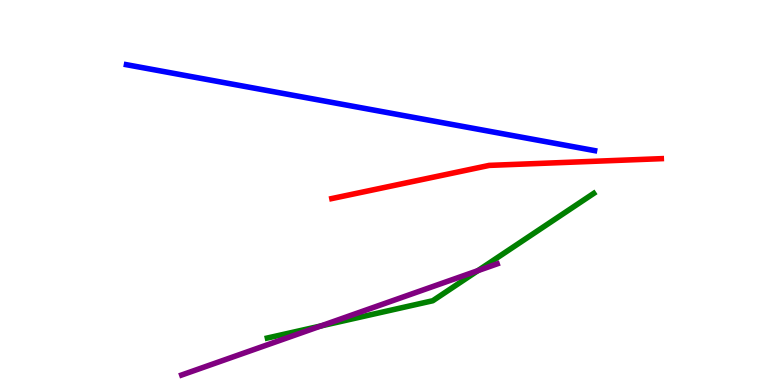[{'lines': ['blue', 'red'], 'intersections': []}, {'lines': ['green', 'red'], 'intersections': []}, {'lines': ['purple', 'red'], 'intersections': []}, {'lines': ['blue', 'green'], 'intersections': []}, {'lines': ['blue', 'purple'], 'intersections': []}, {'lines': ['green', 'purple'], 'intersections': [{'x': 4.14, 'y': 1.53}, {'x': 6.17, 'y': 2.97}]}]